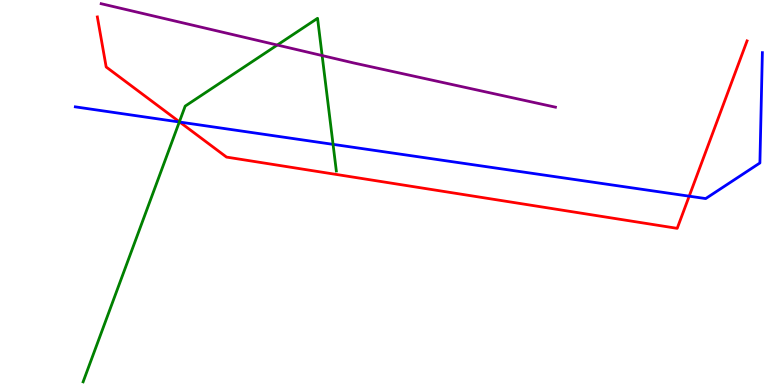[{'lines': ['blue', 'red'], 'intersections': [{'x': 2.32, 'y': 6.83}, {'x': 8.89, 'y': 4.9}]}, {'lines': ['green', 'red'], 'intersections': [{'x': 2.31, 'y': 6.84}]}, {'lines': ['purple', 'red'], 'intersections': []}, {'lines': ['blue', 'green'], 'intersections': [{'x': 2.31, 'y': 6.83}, {'x': 4.3, 'y': 6.25}]}, {'lines': ['blue', 'purple'], 'intersections': []}, {'lines': ['green', 'purple'], 'intersections': [{'x': 3.58, 'y': 8.83}, {'x': 4.16, 'y': 8.56}]}]